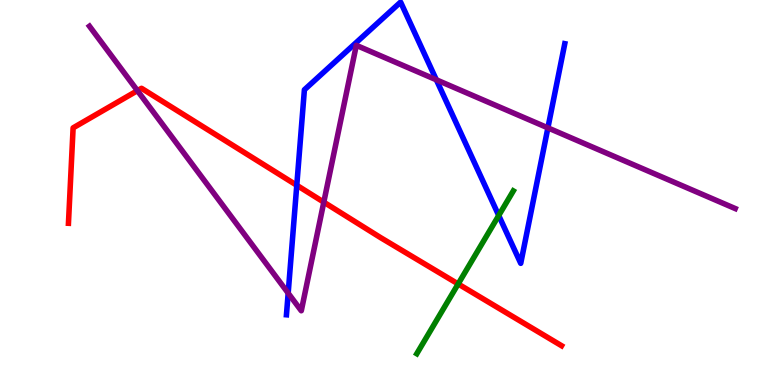[{'lines': ['blue', 'red'], 'intersections': [{'x': 3.83, 'y': 5.19}]}, {'lines': ['green', 'red'], 'intersections': [{'x': 5.91, 'y': 2.62}]}, {'lines': ['purple', 'red'], 'intersections': [{'x': 1.77, 'y': 7.65}, {'x': 4.18, 'y': 4.75}]}, {'lines': ['blue', 'green'], 'intersections': [{'x': 6.44, 'y': 4.4}]}, {'lines': ['blue', 'purple'], 'intersections': [{'x': 3.72, 'y': 2.39}, {'x': 5.63, 'y': 7.93}, {'x': 7.07, 'y': 6.68}]}, {'lines': ['green', 'purple'], 'intersections': []}]